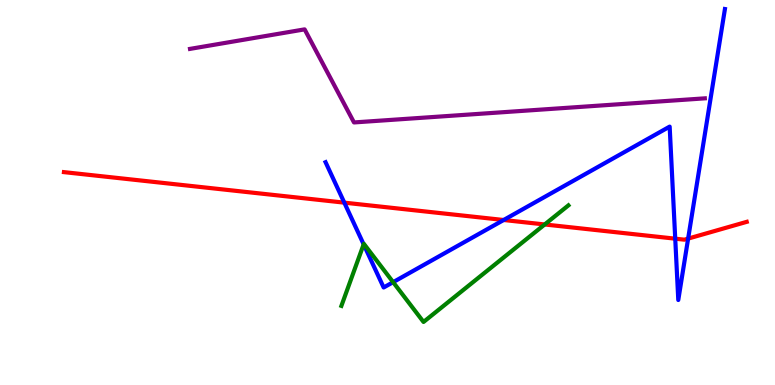[{'lines': ['blue', 'red'], 'intersections': [{'x': 4.44, 'y': 4.74}, {'x': 6.5, 'y': 4.29}, {'x': 8.71, 'y': 3.8}, {'x': 8.88, 'y': 3.8}]}, {'lines': ['green', 'red'], 'intersections': [{'x': 7.03, 'y': 4.17}]}, {'lines': ['purple', 'red'], 'intersections': []}, {'lines': ['blue', 'green'], 'intersections': [{'x': 4.69, 'y': 3.65}, {'x': 5.07, 'y': 2.67}]}, {'lines': ['blue', 'purple'], 'intersections': []}, {'lines': ['green', 'purple'], 'intersections': []}]